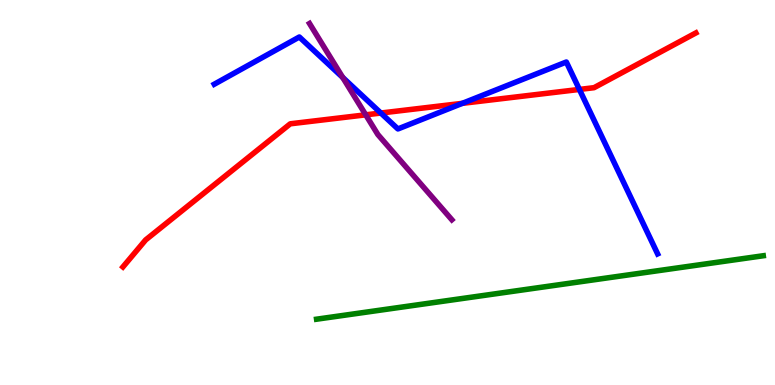[{'lines': ['blue', 'red'], 'intersections': [{'x': 4.91, 'y': 7.06}, {'x': 5.97, 'y': 7.32}, {'x': 7.48, 'y': 7.68}]}, {'lines': ['green', 'red'], 'intersections': []}, {'lines': ['purple', 'red'], 'intersections': [{'x': 4.72, 'y': 7.02}]}, {'lines': ['blue', 'green'], 'intersections': []}, {'lines': ['blue', 'purple'], 'intersections': [{'x': 4.42, 'y': 7.99}]}, {'lines': ['green', 'purple'], 'intersections': []}]